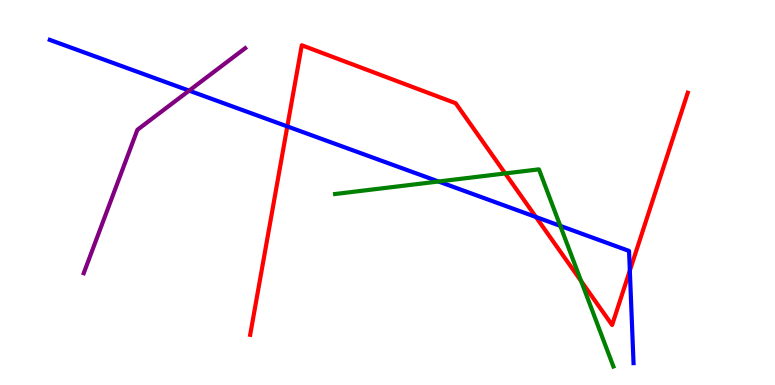[{'lines': ['blue', 'red'], 'intersections': [{'x': 3.71, 'y': 6.72}, {'x': 6.92, 'y': 4.36}, {'x': 8.13, 'y': 2.97}]}, {'lines': ['green', 'red'], 'intersections': [{'x': 6.52, 'y': 5.5}, {'x': 7.5, 'y': 2.7}]}, {'lines': ['purple', 'red'], 'intersections': []}, {'lines': ['blue', 'green'], 'intersections': [{'x': 5.66, 'y': 5.29}, {'x': 7.23, 'y': 4.13}]}, {'lines': ['blue', 'purple'], 'intersections': [{'x': 2.44, 'y': 7.65}]}, {'lines': ['green', 'purple'], 'intersections': []}]